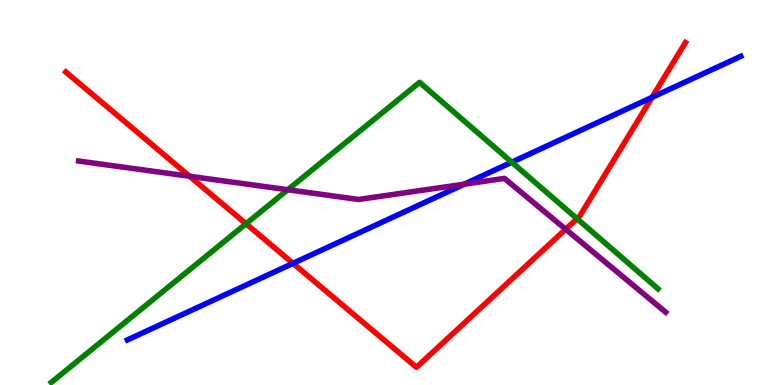[{'lines': ['blue', 'red'], 'intersections': [{'x': 3.78, 'y': 3.16}, {'x': 8.41, 'y': 7.47}]}, {'lines': ['green', 'red'], 'intersections': [{'x': 3.17, 'y': 4.19}, {'x': 7.45, 'y': 4.32}]}, {'lines': ['purple', 'red'], 'intersections': [{'x': 2.45, 'y': 5.42}, {'x': 7.3, 'y': 4.05}]}, {'lines': ['blue', 'green'], 'intersections': [{'x': 6.6, 'y': 5.79}]}, {'lines': ['blue', 'purple'], 'intersections': [{'x': 5.99, 'y': 5.22}]}, {'lines': ['green', 'purple'], 'intersections': [{'x': 3.71, 'y': 5.07}]}]